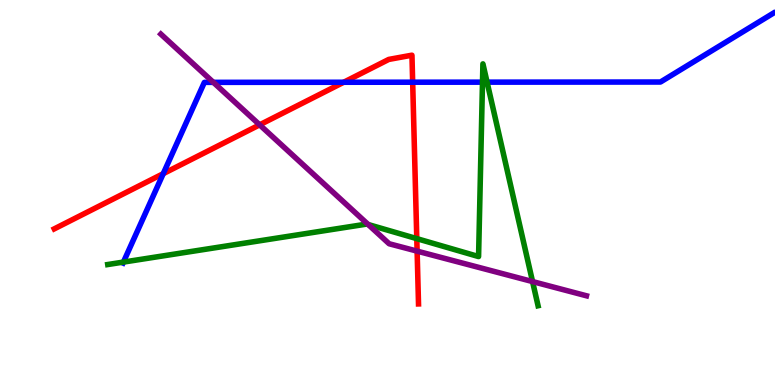[{'lines': ['blue', 'red'], 'intersections': [{'x': 2.11, 'y': 5.49}, {'x': 4.43, 'y': 7.86}, {'x': 5.32, 'y': 7.86}]}, {'lines': ['green', 'red'], 'intersections': [{'x': 5.38, 'y': 3.8}]}, {'lines': ['purple', 'red'], 'intersections': [{'x': 3.35, 'y': 6.76}, {'x': 5.38, 'y': 3.48}]}, {'lines': ['blue', 'green'], 'intersections': [{'x': 1.59, 'y': 3.19}, {'x': 6.23, 'y': 7.87}, {'x': 6.28, 'y': 7.87}]}, {'lines': ['blue', 'purple'], 'intersections': [{'x': 2.75, 'y': 7.86}]}, {'lines': ['green', 'purple'], 'intersections': [{'x': 4.75, 'y': 4.17}, {'x': 6.87, 'y': 2.69}]}]